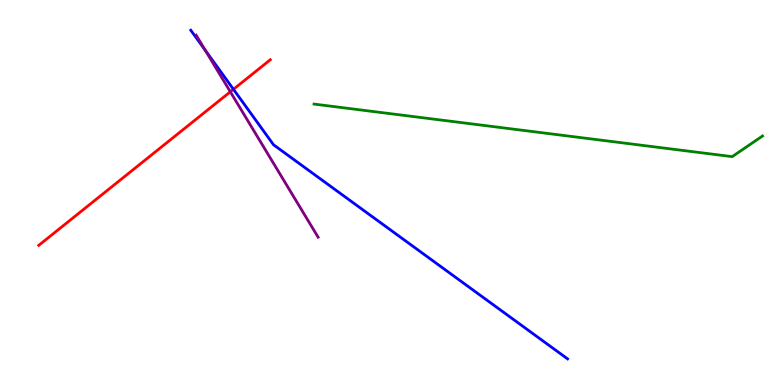[{'lines': ['blue', 'red'], 'intersections': [{'x': 3.01, 'y': 7.68}]}, {'lines': ['green', 'red'], 'intersections': []}, {'lines': ['purple', 'red'], 'intersections': [{'x': 2.97, 'y': 7.62}]}, {'lines': ['blue', 'green'], 'intersections': []}, {'lines': ['blue', 'purple'], 'intersections': [{'x': 2.65, 'y': 8.69}]}, {'lines': ['green', 'purple'], 'intersections': []}]